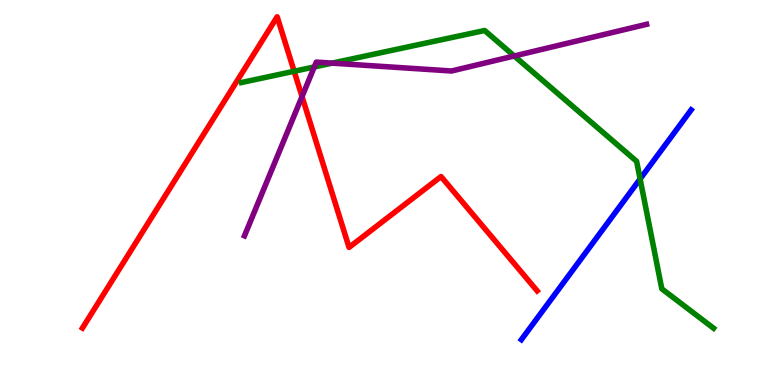[{'lines': ['blue', 'red'], 'intersections': []}, {'lines': ['green', 'red'], 'intersections': [{'x': 3.8, 'y': 8.15}]}, {'lines': ['purple', 'red'], 'intersections': [{'x': 3.9, 'y': 7.49}]}, {'lines': ['blue', 'green'], 'intersections': [{'x': 8.26, 'y': 5.35}]}, {'lines': ['blue', 'purple'], 'intersections': []}, {'lines': ['green', 'purple'], 'intersections': [{'x': 4.06, 'y': 8.26}, {'x': 4.29, 'y': 8.36}, {'x': 6.64, 'y': 8.55}]}]